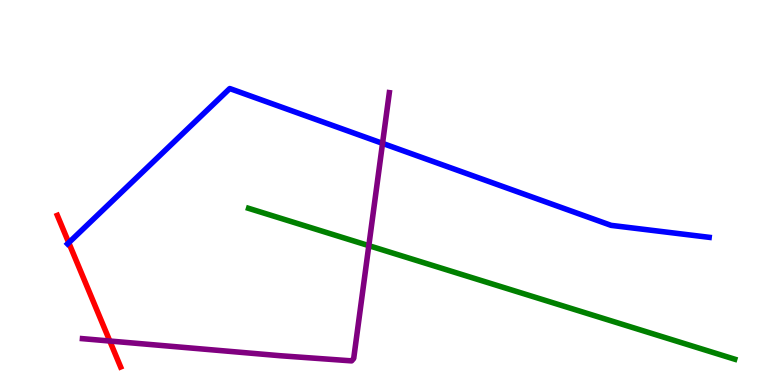[{'lines': ['blue', 'red'], 'intersections': [{'x': 0.887, 'y': 3.7}]}, {'lines': ['green', 'red'], 'intersections': []}, {'lines': ['purple', 'red'], 'intersections': [{'x': 1.42, 'y': 1.14}]}, {'lines': ['blue', 'green'], 'intersections': []}, {'lines': ['blue', 'purple'], 'intersections': [{'x': 4.94, 'y': 6.28}]}, {'lines': ['green', 'purple'], 'intersections': [{'x': 4.76, 'y': 3.62}]}]